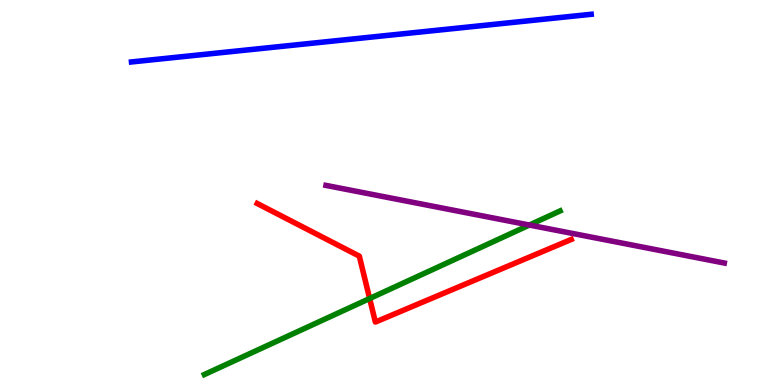[{'lines': ['blue', 'red'], 'intersections': []}, {'lines': ['green', 'red'], 'intersections': [{'x': 4.77, 'y': 2.25}]}, {'lines': ['purple', 'red'], 'intersections': []}, {'lines': ['blue', 'green'], 'intersections': []}, {'lines': ['blue', 'purple'], 'intersections': []}, {'lines': ['green', 'purple'], 'intersections': [{'x': 6.83, 'y': 4.15}]}]